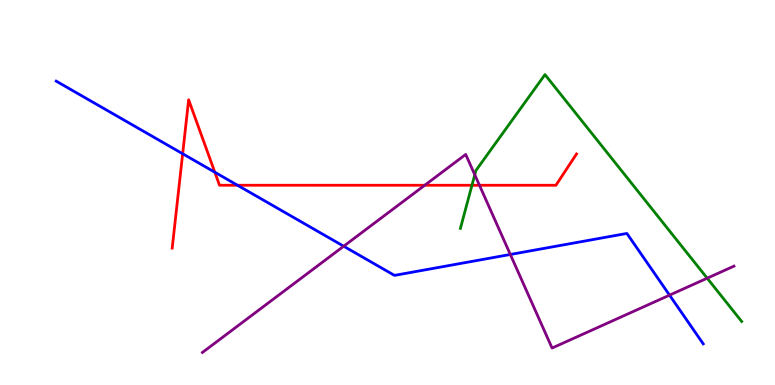[{'lines': ['blue', 'red'], 'intersections': [{'x': 2.36, 'y': 6.01}, {'x': 2.77, 'y': 5.53}, {'x': 3.06, 'y': 5.19}]}, {'lines': ['green', 'red'], 'intersections': [{'x': 6.09, 'y': 5.19}]}, {'lines': ['purple', 'red'], 'intersections': [{'x': 5.48, 'y': 5.19}, {'x': 6.19, 'y': 5.19}]}, {'lines': ['blue', 'green'], 'intersections': []}, {'lines': ['blue', 'purple'], 'intersections': [{'x': 4.43, 'y': 3.6}, {'x': 6.58, 'y': 3.39}, {'x': 8.64, 'y': 2.33}]}, {'lines': ['green', 'purple'], 'intersections': [{'x': 6.13, 'y': 5.46}, {'x': 9.13, 'y': 2.77}]}]